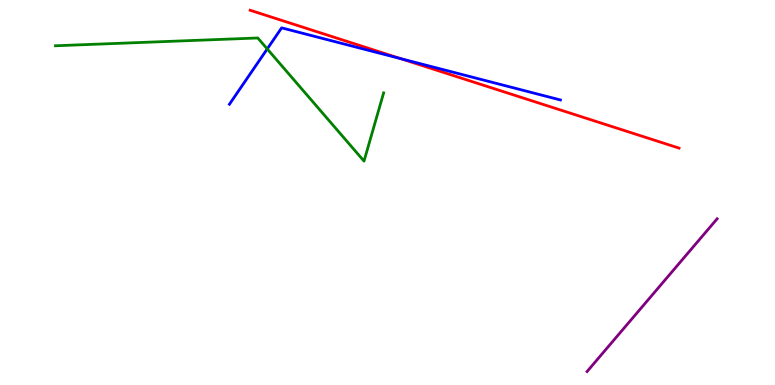[{'lines': ['blue', 'red'], 'intersections': [{'x': 5.17, 'y': 8.48}]}, {'lines': ['green', 'red'], 'intersections': []}, {'lines': ['purple', 'red'], 'intersections': []}, {'lines': ['blue', 'green'], 'intersections': [{'x': 3.45, 'y': 8.73}]}, {'lines': ['blue', 'purple'], 'intersections': []}, {'lines': ['green', 'purple'], 'intersections': []}]